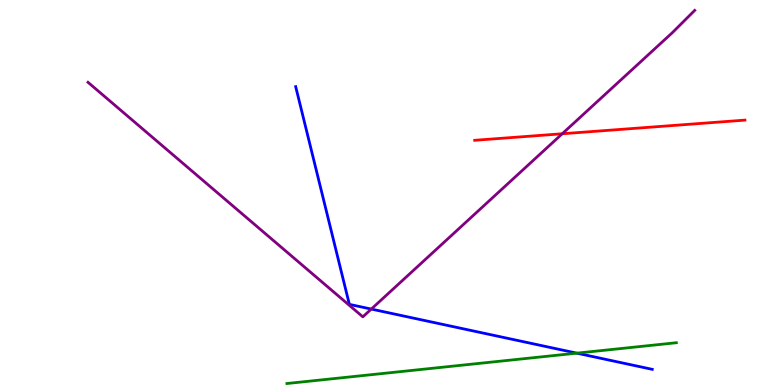[{'lines': ['blue', 'red'], 'intersections': []}, {'lines': ['green', 'red'], 'intersections': []}, {'lines': ['purple', 'red'], 'intersections': [{'x': 7.25, 'y': 6.53}]}, {'lines': ['blue', 'green'], 'intersections': [{'x': 7.44, 'y': 0.827}]}, {'lines': ['blue', 'purple'], 'intersections': [{'x': 4.79, 'y': 1.97}]}, {'lines': ['green', 'purple'], 'intersections': []}]